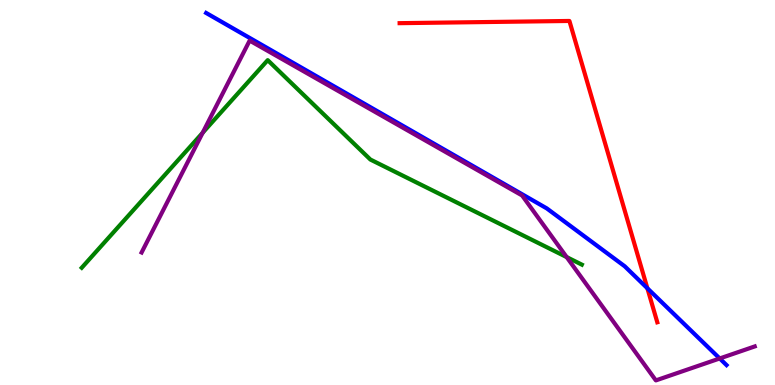[{'lines': ['blue', 'red'], 'intersections': [{'x': 8.35, 'y': 2.51}]}, {'lines': ['green', 'red'], 'intersections': []}, {'lines': ['purple', 'red'], 'intersections': []}, {'lines': ['blue', 'green'], 'intersections': []}, {'lines': ['blue', 'purple'], 'intersections': [{'x': 9.29, 'y': 0.689}]}, {'lines': ['green', 'purple'], 'intersections': [{'x': 2.61, 'y': 6.55}, {'x': 7.31, 'y': 3.32}]}]